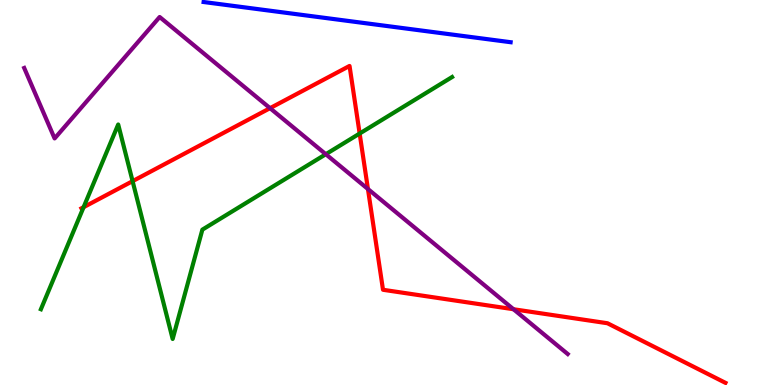[{'lines': ['blue', 'red'], 'intersections': []}, {'lines': ['green', 'red'], 'intersections': [{'x': 1.08, 'y': 4.62}, {'x': 1.71, 'y': 5.29}, {'x': 4.64, 'y': 6.53}]}, {'lines': ['purple', 'red'], 'intersections': [{'x': 3.48, 'y': 7.19}, {'x': 4.75, 'y': 5.09}, {'x': 6.63, 'y': 1.97}]}, {'lines': ['blue', 'green'], 'intersections': []}, {'lines': ['blue', 'purple'], 'intersections': []}, {'lines': ['green', 'purple'], 'intersections': [{'x': 4.2, 'y': 5.99}]}]